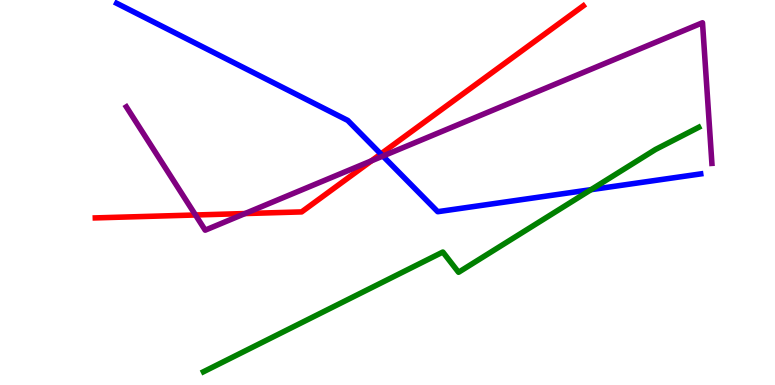[{'lines': ['blue', 'red'], 'intersections': [{'x': 4.91, 'y': 6.0}]}, {'lines': ['green', 'red'], 'intersections': []}, {'lines': ['purple', 'red'], 'intersections': [{'x': 2.52, 'y': 4.42}, {'x': 3.16, 'y': 4.45}, {'x': 4.79, 'y': 5.82}]}, {'lines': ['blue', 'green'], 'intersections': [{'x': 7.63, 'y': 5.07}]}, {'lines': ['blue', 'purple'], 'intersections': [{'x': 4.94, 'y': 5.95}]}, {'lines': ['green', 'purple'], 'intersections': []}]